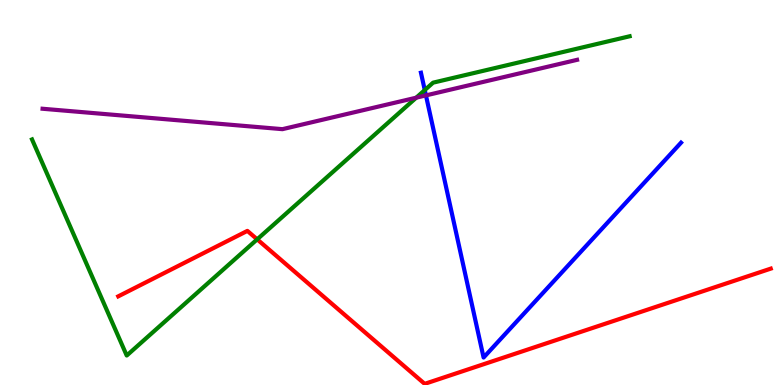[{'lines': ['blue', 'red'], 'intersections': []}, {'lines': ['green', 'red'], 'intersections': [{'x': 3.32, 'y': 3.78}]}, {'lines': ['purple', 'red'], 'intersections': []}, {'lines': ['blue', 'green'], 'intersections': [{'x': 5.48, 'y': 7.66}]}, {'lines': ['blue', 'purple'], 'intersections': [{'x': 5.5, 'y': 7.52}]}, {'lines': ['green', 'purple'], 'intersections': [{'x': 5.37, 'y': 7.46}]}]